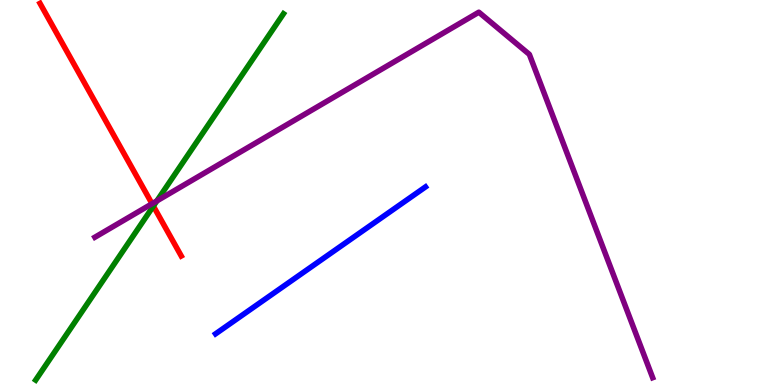[{'lines': ['blue', 'red'], 'intersections': []}, {'lines': ['green', 'red'], 'intersections': [{'x': 1.98, 'y': 4.65}]}, {'lines': ['purple', 'red'], 'intersections': [{'x': 1.96, 'y': 4.71}]}, {'lines': ['blue', 'green'], 'intersections': []}, {'lines': ['blue', 'purple'], 'intersections': []}, {'lines': ['green', 'purple'], 'intersections': [{'x': 2.02, 'y': 4.78}]}]